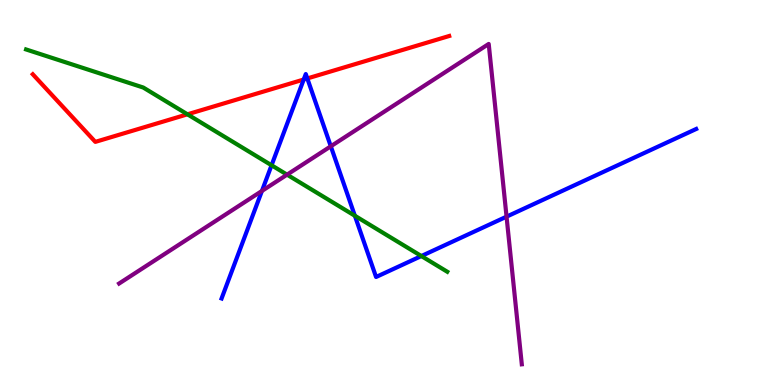[{'lines': ['blue', 'red'], 'intersections': [{'x': 3.92, 'y': 7.93}, {'x': 3.97, 'y': 7.96}]}, {'lines': ['green', 'red'], 'intersections': [{'x': 2.42, 'y': 7.03}]}, {'lines': ['purple', 'red'], 'intersections': []}, {'lines': ['blue', 'green'], 'intersections': [{'x': 3.5, 'y': 5.71}, {'x': 4.58, 'y': 4.4}, {'x': 5.44, 'y': 3.35}]}, {'lines': ['blue', 'purple'], 'intersections': [{'x': 3.38, 'y': 5.04}, {'x': 4.27, 'y': 6.2}, {'x': 6.54, 'y': 4.37}]}, {'lines': ['green', 'purple'], 'intersections': [{'x': 3.7, 'y': 5.46}]}]